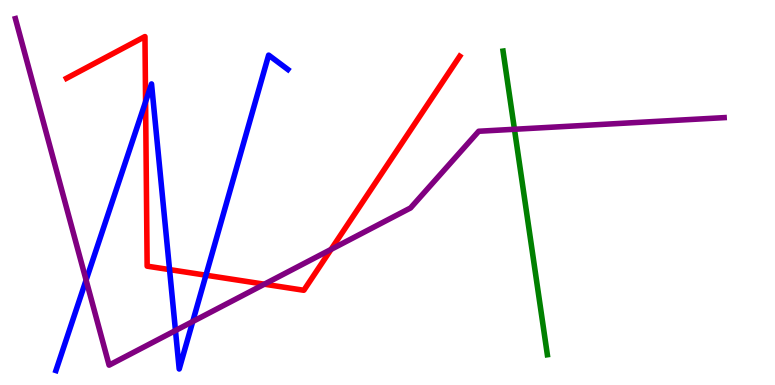[{'lines': ['blue', 'red'], 'intersections': [{'x': 1.88, 'y': 7.36}, {'x': 2.19, 'y': 3.0}, {'x': 2.66, 'y': 2.85}]}, {'lines': ['green', 'red'], 'intersections': []}, {'lines': ['purple', 'red'], 'intersections': [{'x': 3.41, 'y': 2.62}, {'x': 4.27, 'y': 3.52}]}, {'lines': ['blue', 'green'], 'intersections': []}, {'lines': ['blue', 'purple'], 'intersections': [{'x': 1.11, 'y': 2.72}, {'x': 2.26, 'y': 1.41}, {'x': 2.49, 'y': 1.65}]}, {'lines': ['green', 'purple'], 'intersections': [{'x': 6.64, 'y': 6.64}]}]